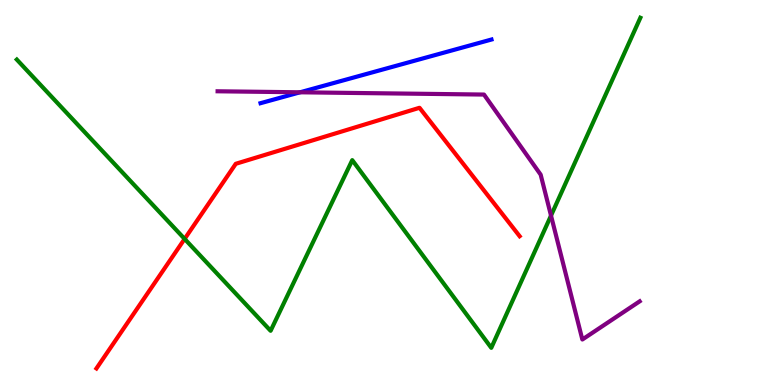[{'lines': ['blue', 'red'], 'intersections': []}, {'lines': ['green', 'red'], 'intersections': [{'x': 2.38, 'y': 3.79}]}, {'lines': ['purple', 'red'], 'intersections': []}, {'lines': ['blue', 'green'], 'intersections': []}, {'lines': ['blue', 'purple'], 'intersections': [{'x': 3.87, 'y': 7.6}]}, {'lines': ['green', 'purple'], 'intersections': [{'x': 7.11, 'y': 4.4}]}]